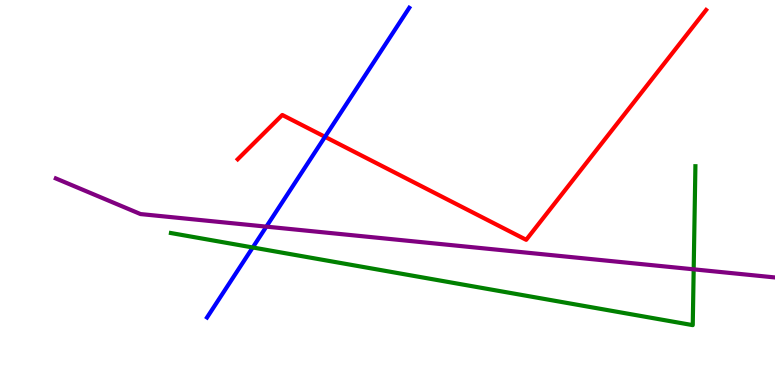[{'lines': ['blue', 'red'], 'intersections': [{'x': 4.19, 'y': 6.45}]}, {'lines': ['green', 'red'], 'intersections': []}, {'lines': ['purple', 'red'], 'intersections': []}, {'lines': ['blue', 'green'], 'intersections': [{'x': 3.26, 'y': 3.57}]}, {'lines': ['blue', 'purple'], 'intersections': [{'x': 3.44, 'y': 4.11}]}, {'lines': ['green', 'purple'], 'intersections': [{'x': 8.95, 'y': 3.0}]}]